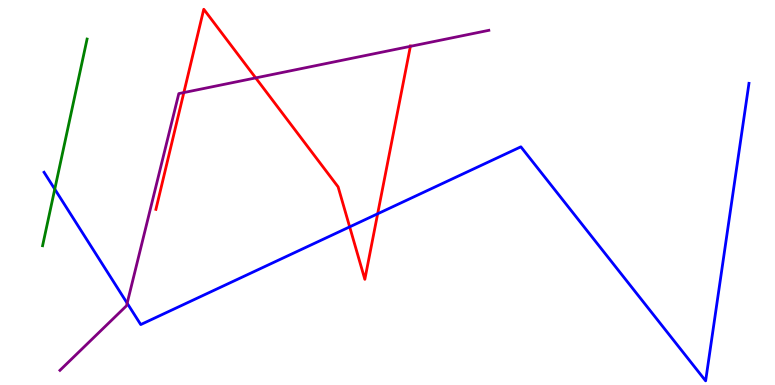[{'lines': ['blue', 'red'], 'intersections': [{'x': 4.51, 'y': 4.11}, {'x': 4.87, 'y': 4.45}]}, {'lines': ['green', 'red'], 'intersections': []}, {'lines': ['purple', 'red'], 'intersections': [{'x': 2.37, 'y': 7.6}, {'x': 3.3, 'y': 7.98}, {'x': 5.3, 'y': 8.8}]}, {'lines': ['blue', 'green'], 'intersections': [{'x': 0.707, 'y': 5.09}]}, {'lines': ['blue', 'purple'], 'intersections': [{'x': 1.64, 'y': 2.13}]}, {'lines': ['green', 'purple'], 'intersections': []}]